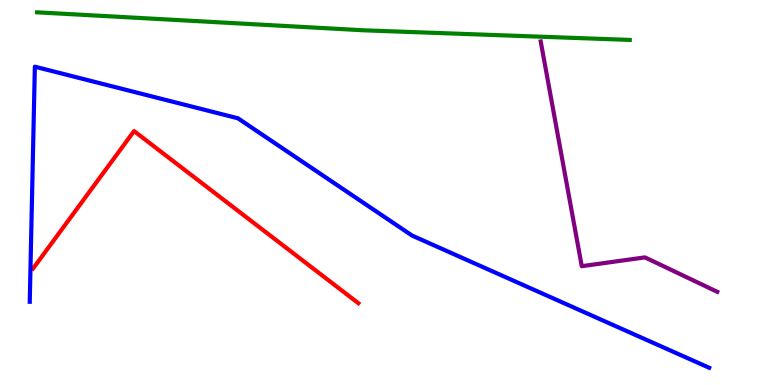[{'lines': ['blue', 'red'], 'intersections': []}, {'lines': ['green', 'red'], 'intersections': []}, {'lines': ['purple', 'red'], 'intersections': []}, {'lines': ['blue', 'green'], 'intersections': []}, {'lines': ['blue', 'purple'], 'intersections': []}, {'lines': ['green', 'purple'], 'intersections': []}]